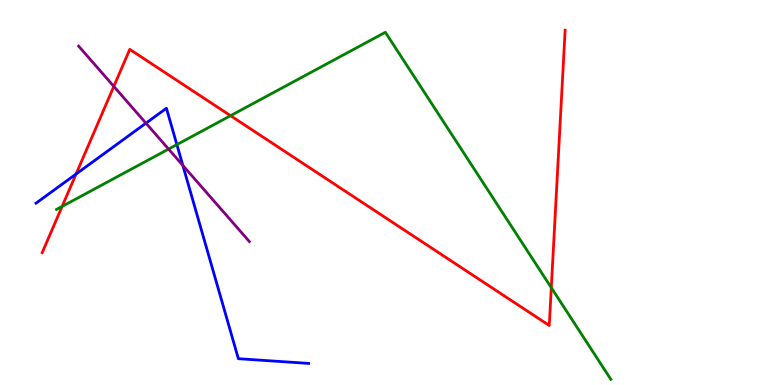[{'lines': ['blue', 'red'], 'intersections': [{'x': 0.981, 'y': 5.48}]}, {'lines': ['green', 'red'], 'intersections': [{'x': 0.801, 'y': 4.64}, {'x': 2.97, 'y': 6.99}, {'x': 7.11, 'y': 2.53}]}, {'lines': ['purple', 'red'], 'intersections': [{'x': 1.47, 'y': 7.76}]}, {'lines': ['blue', 'green'], 'intersections': [{'x': 2.28, 'y': 6.24}]}, {'lines': ['blue', 'purple'], 'intersections': [{'x': 1.88, 'y': 6.8}, {'x': 2.36, 'y': 5.7}]}, {'lines': ['green', 'purple'], 'intersections': [{'x': 2.18, 'y': 6.13}]}]